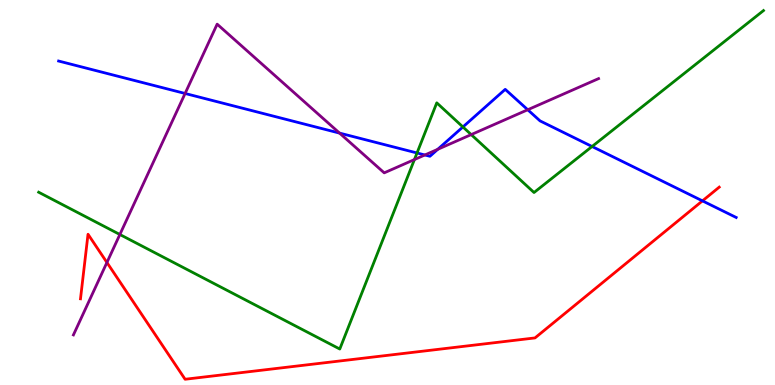[{'lines': ['blue', 'red'], 'intersections': [{'x': 9.06, 'y': 4.78}]}, {'lines': ['green', 'red'], 'intersections': []}, {'lines': ['purple', 'red'], 'intersections': [{'x': 1.38, 'y': 3.18}]}, {'lines': ['blue', 'green'], 'intersections': [{'x': 5.38, 'y': 6.03}, {'x': 5.97, 'y': 6.7}, {'x': 7.64, 'y': 6.19}]}, {'lines': ['blue', 'purple'], 'intersections': [{'x': 2.39, 'y': 7.57}, {'x': 4.38, 'y': 6.54}, {'x': 5.48, 'y': 5.97}, {'x': 5.65, 'y': 6.12}, {'x': 6.81, 'y': 7.15}]}, {'lines': ['green', 'purple'], 'intersections': [{'x': 1.55, 'y': 3.91}, {'x': 5.35, 'y': 5.86}, {'x': 6.08, 'y': 6.5}]}]